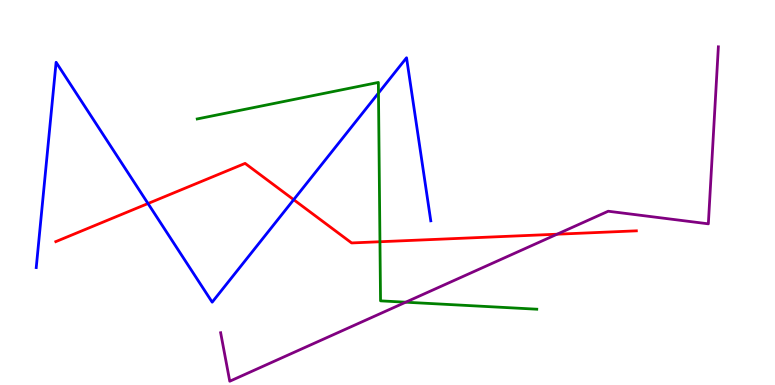[{'lines': ['blue', 'red'], 'intersections': [{'x': 1.91, 'y': 4.71}, {'x': 3.79, 'y': 4.81}]}, {'lines': ['green', 'red'], 'intersections': [{'x': 4.9, 'y': 3.72}]}, {'lines': ['purple', 'red'], 'intersections': [{'x': 7.19, 'y': 3.92}]}, {'lines': ['blue', 'green'], 'intersections': [{'x': 4.88, 'y': 7.58}]}, {'lines': ['blue', 'purple'], 'intersections': []}, {'lines': ['green', 'purple'], 'intersections': [{'x': 5.23, 'y': 2.15}]}]